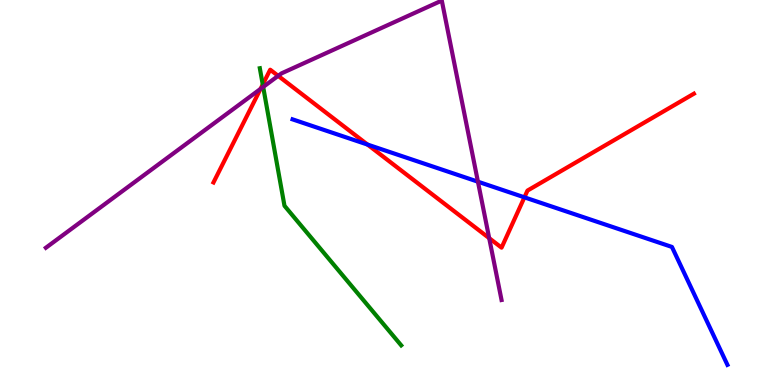[{'lines': ['blue', 'red'], 'intersections': [{'x': 4.74, 'y': 6.25}, {'x': 6.77, 'y': 4.87}]}, {'lines': ['green', 'red'], 'intersections': [{'x': 3.39, 'y': 7.8}]}, {'lines': ['purple', 'red'], 'intersections': [{'x': 3.36, 'y': 7.69}, {'x': 3.59, 'y': 8.03}, {'x': 6.31, 'y': 3.81}]}, {'lines': ['blue', 'green'], 'intersections': []}, {'lines': ['blue', 'purple'], 'intersections': [{'x': 6.17, 'y': 5.28}]}, {'lines': ['green', 'purple'], 'intersections': [{'x': 3.4, 'y': 7.74}]}]